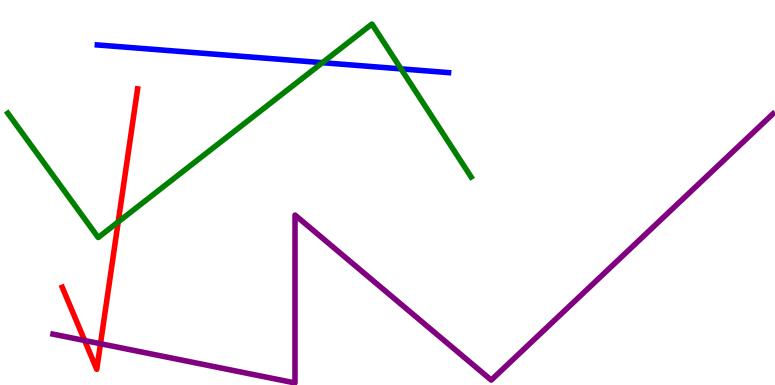[{'lines': ['blue', 'red'], 'intersections': []}, {'lines': ['green', 'red'], 'intersections': [{'x': 1.53, 'y': 4.24}]}, {'lines': ['purple', 'red'], 'intersections': [{'x': 1.09, 'y': 1.16}, {'x': 1.3, 'y': 1.07}]}, {'lines': ['blue', 'green'], 'intersections': [{'x': 4.16, 'y': 8.37}, {'x': 5.17, 'y': 8.21}]}, {'lines': ['blue', 'purple'], 'intersections': []}, {'lines': ['green', 'purple'], 'intersections': []}]